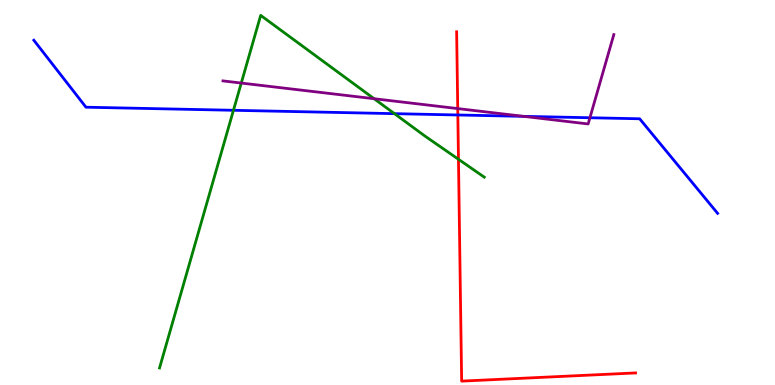[{'lines': ['blue', 'red'], 'intersections': [{'x': 5.91, 'y': 7.01}]}, {'lines': ['green', 'red'], 'intersections': [{'x': 5.92, 'y': 5.86}]}, {'lines': ['purple', 'red'], 'intersections': [{'x': 5.91, 'y': 7.18}]}, {'lines': ['blue', 'green'], 'intersections': [{'x': 3.01, 'y': 7.14}, {'x': 5.09, 'y': 7.05}]}, {'lines': ['blue', 'purple'], 'intersections': [{'x': 6.76, 'y': 6.98}, {'x': 7.61, 'y': 6.94}]}, {'lines': ['green', 'purple'], 'intersections': [{'x': 3.11, 'y': 7.84}, {'x': 4.83, 'y': 7.44}]}]